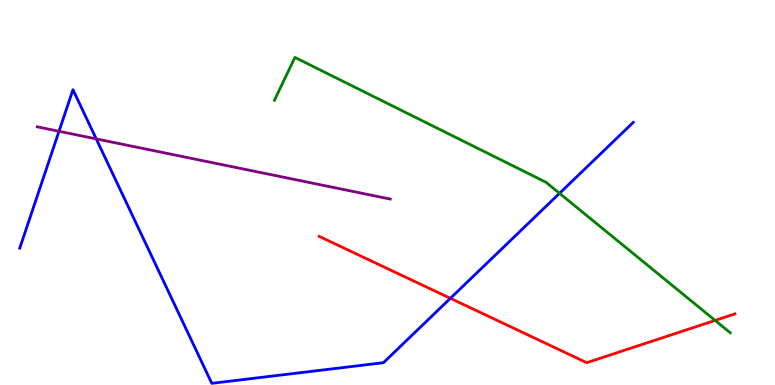[{'lines': ['blue', 'red'], 'intersections': [{'x': 5.81, 'y': 2.25}]}, {'lines': ['green', 'red'], 'intersections': [{'x': 9.23, 'y': 1.68}]}, {'lines': ['purple', 'red'], 'intersections': []}, {'lines': ['blue', 'green'], 'intersections': [{'x': 7.22, 'y': 4.98}]}, {'lines': ['blue', 'purple'], 'intersections': [{'x': 0.761, 'y': 6.59}, {'x': 1.24, 'y': 6.39}]}, {'lines': ['green', 'purple'], 'intersections': []}]